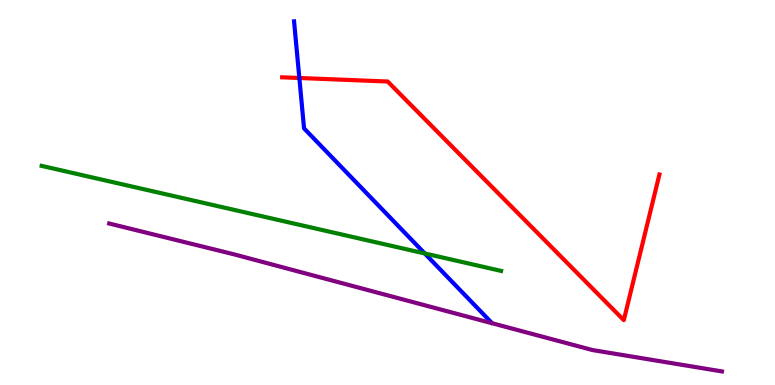[{'lines': ['blue', 'red'], 'intersections': [{'x': 3.86, 'y': 7.97}]}, {'lines': ['green', 'red'], 'intersections': []}, {'lines': ['purple', 'red'], 'intersections': []}, {'lines': ['blue', 'green'], 'intersections': [{'x': 5.48, 'y': 3.42}]}, {'lines': ['blue', 'purple'], 'intersections': []}, {'lines': ['green', 'purple'], 'intersections': []}]